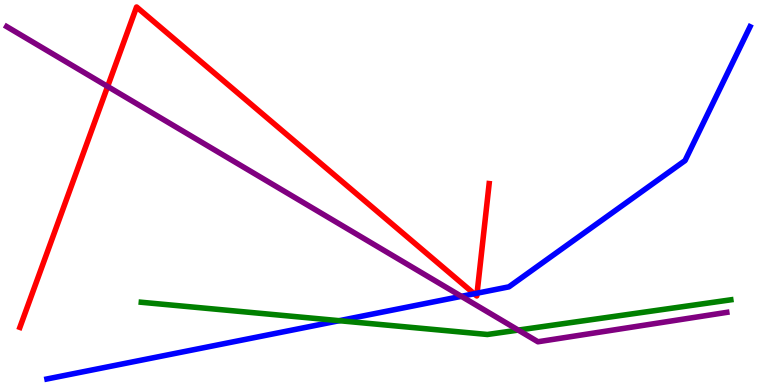[{'lines': ['blue', 'red'], 'intersections': [{'x': 6.12, 'y': 2.37}, {'x': 6.16, 'y': 2.38}]}, {'lines': ['green', 'red'], 'intersections': []}, {'lines': ['purple', 'red'], 'intersections': [{'x': 1.39, 'y': 7.75}]}, {'lines': ['blue', 'green'], 'intersections': [{'x': 4.38, 'y': 1.67}]}, {'lines': ['blue', 'purple'], 'intersections': [{'x': 5.95, 'y': 2.3}]}, {'lines': ['green', 'purple'], 'intersections': [{'x': 6.69, 'y': 1.43}]}]